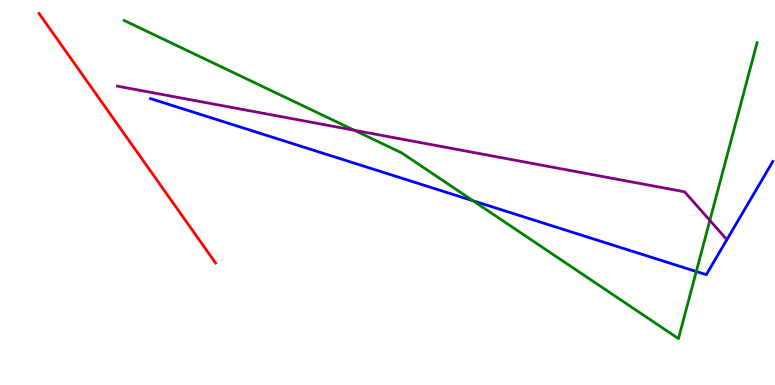[{'lines': ['blue', 'red'], 'intersections': []}, {'lines': ['green', 'red'], 'intersections': []}, {'lines': ['purple', 'red'], 'intersections': []}, {'lines': ['blue', 'green'], 'intersections': [{'x': 6.1, 'y': 4.78}, {'x': 8.98, 'y': 2.95}]}, {'lines': ['blue', 'purple'], 'intersections': []}, {'lines': ['green', 'purple'], 'intersections': [{'x': 4.57, 'y': 6.62}, {'x': 9.16, 'y': 4.28}]}]